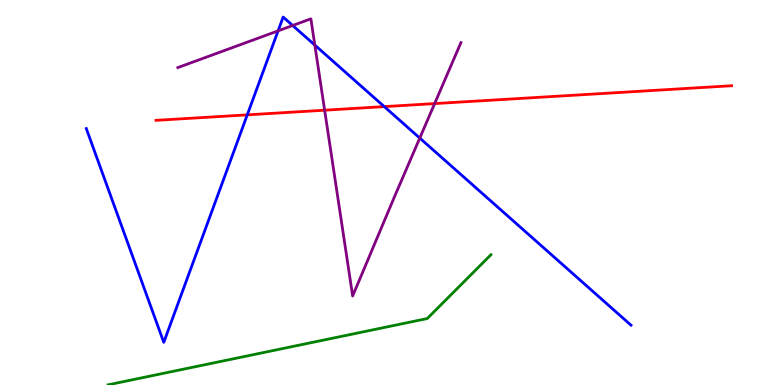[{'lines': ['blue', 'red'], 'intersections': [{'x': 3.19, 'y': 7.02}, {'x': 4.96, 'y': 7.23}]}, {'lines': ['green', 'red'], 'intersections': []}, {'lines': ['purple', 'red'], 'intersections': [{'x': 4.19, 'y': 7.14}, {'x': 5.61, 'y': 7.31}]}, {'lines': ['blue', 'green'], 'intersections': []}, {'lines': ['blue', 'purple'], 'intersections': [{'x': 3.59, 'y': 9.2}, {'x': 3.78, 'y': 9.34}, {'x': 4.06, 'y': 8.83}, {'x': 5.42, 'y': 6.41}]}, {'lines': ['green', 'purple'], 'intersections': []}]